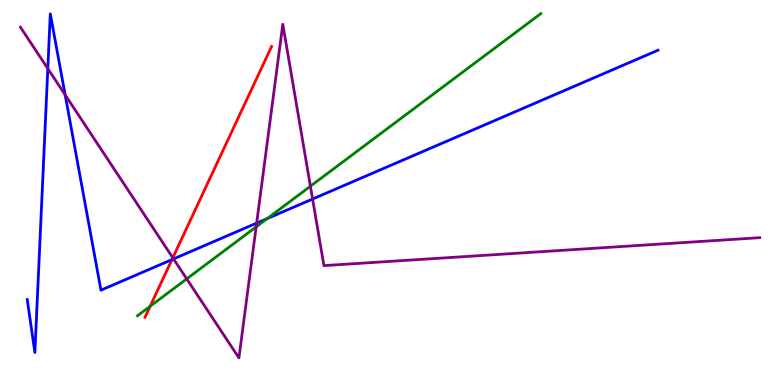[{'lines': ['blue', 'red'], 'intersections': [{'x': 2.22, 'y': 3.26}]}, {'lines': ['green', 'red'], 'intersections': [{'x': 1.94, 'y': 2.04}]}, {'lines': ['purple', 'red'], 'intersections': [{'x': 2.23, 'y': 3.3}]}, {'lines': ['blue', 'green'], 'intersections': [{'x': 3.45, 'y': 4.32}]}, {'lines': ['blue', 'purple'], 'intersections': [{'x': 0.617, 'y': 8.22}, {'x': 0.841, 'y': 7.54}, {'x': 2.24, 'y': 3.27}, {'x': 3.31, 'y': 4.2}, {'x': 4.03, 'y': 4.83}]}, {'lines': ['green', 'purple'], 'intersections': [{'x': 2.41, 'y': 2.76}, {'x': 3.31, 'y': 4.11}, {'x': 4.01, 'y': 5.16}]}]